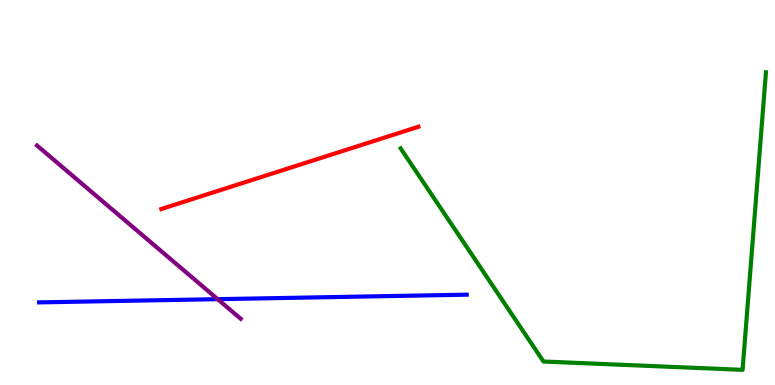[{'lines': ['blue', 'red'], 'intersections': []}, {'lines': ['green', 'red'], 'intersections': []}, {'lines': ['purple', 'red'], 'intersections': []}, {'lines': ['blue', 'green'], 'intersections': []}, {'lines': ['blue', 'purple'], 'intersections': [{'x': 2.81, 'y': 2.23}]}, {'lines': ['green', 'purple'], 'intersections': []}]